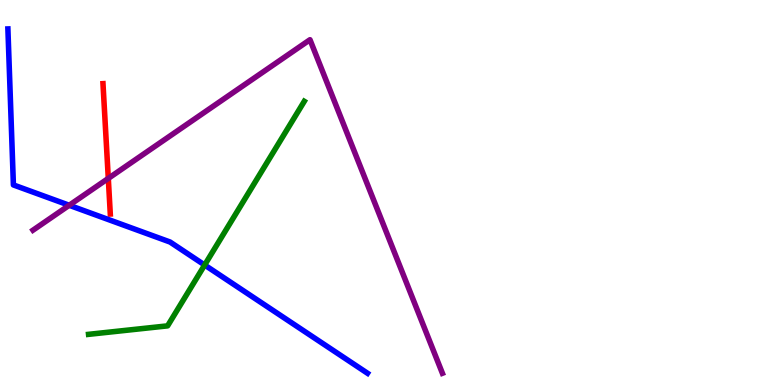[{'lines': ['blue', 'red'], 'intersections': []}, {'lines': ['green', 'red'], 'intersections': []}, {'lines': ['purple', 'red'], 'intersections': [{'x': 1.4, 'y': 5.37}]}, {'lines': ['blue', 'green'], 'intersections': [{'x': 2.64, 'y': 3.12}]}, {'lines': ['blue', 'purple'], 'intersections': [{'x': 0.893, 'y': 4.67}]}, {'lines': ['green', 'purple'], 'intersections': []}]